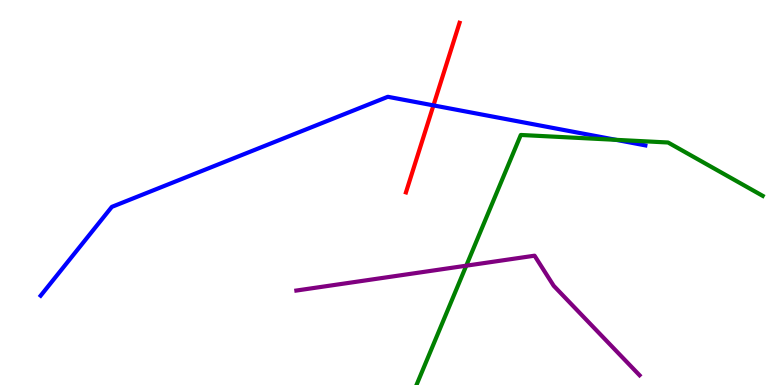[{'lines': ['blue', 'red'], 'intersections': [{'x': 5.59, 'y': 7.26}]}, {'lines': ['green', 'red'], 'intersections': []}, {'lines': ['purple', 'red'], 'intersections': []}, {'lines': ['blue', 'green'], 'intersections': [{'x': 7.95, 'y': 6.37}]}, {'lines': ['blue', 'purple'], 'intersections': []}, {'lines': ['green', 'purple'], 'intersections': [{'x': 6.02, 'y': 3.1}]}]